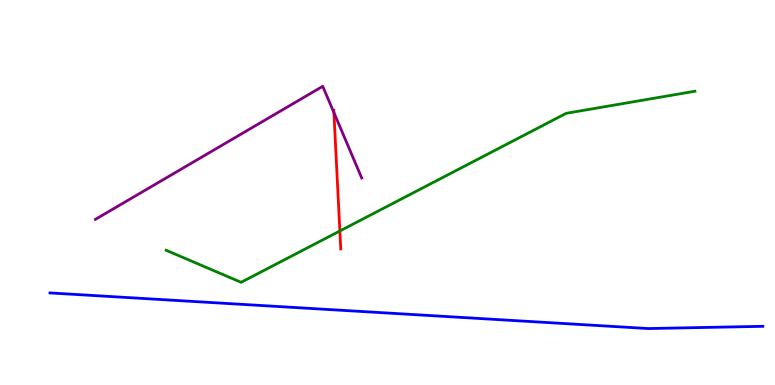[{'lines': ['blue', 'red'], 'intersections': []}, {'lines': ['green', 'red'], 'intersections': [{'x': 4.39, 'y': 4.0}]}, {'lines': ['purple', 'red'], 'intersections': [{'x': 4.31, 'y': 7.08}]}, {'lines': ['blue', 'green'], 'intersections': []}, {'lines': ['blue', 'purple'], 'intersections': []}, {'lines': ['green', 'purple'], 'intersections': []}]